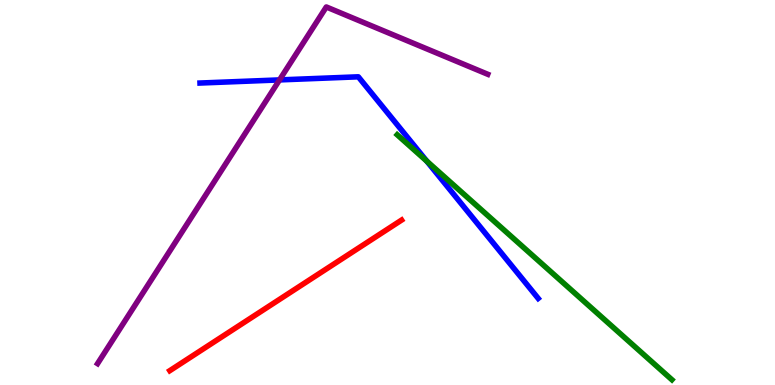[{'lines': ['blue', 'red'], 'intersections': []}, {'lines': ['green', 'red'], 'intersections': []}, {'lines': ['purple', 'red'], 'intersections': []}, {'lines': ['blue', 'green'], 'intersections': [{'x': 5.51, 'y': 5.81}]}, {'lines': ['blue', 'purple'], 'intersections': [{'x': 3.61, 'y': 7.92}]}, {'lines': ['green', 'purple'], 'intersections': []}]